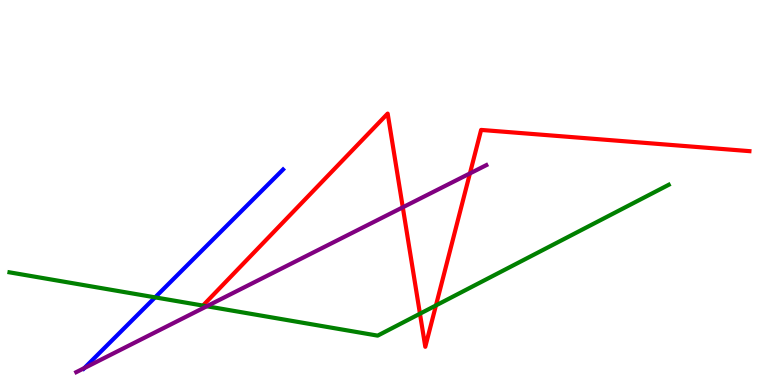[{'lines': ['blue', 'red'], 'intersections': []}, {'lines': ['green', 'red'], 'intersections': [{'x': 5.42, 'y': 1.85}, {'x': 5.63, 'y': 2.07}]}, {'lines': ['purple', 'red'], 'intersections': [{'x': 5.2, 'y': 4.62}, {'x': 6.06, 'y': 5.5}]}, {'lines': ['blue', 'green'], 'intersections': [{'x': 2.0, 'y': 2.28}]}, {'lines': ['blue', 'purple'], 'intersections': [{'x': 1.09, 'y': 0.44}]}, {'lines': ['green', 'purple'], 'intersections': [{'x': 2.67, 'y': 2.05}]}]